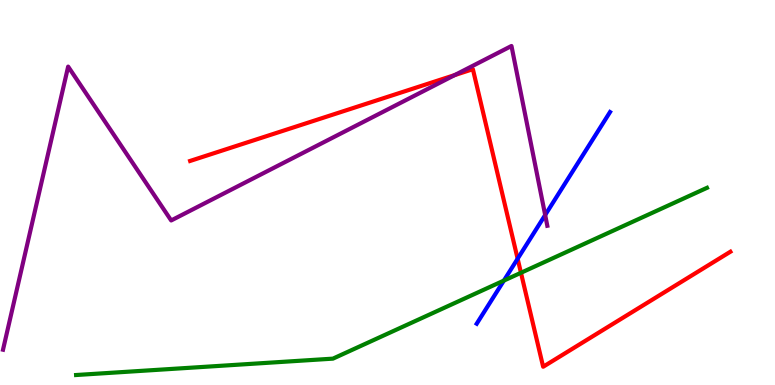[{'lines': ['blue', 'red'], 'intersections': [{'x': 6.68, 'y': 3.28}]}, {'lines': ['green', 'red'], 'intersections': [{'x': 6.72, 'y': 2.91}]}, {'lines': ['purple', 'red'], 'intersections': [{'x': 5.87, 'y': 8.05}]}, {'lines': ['blue', 'green'], 'intersections': [{'x': 6.5, 'y': 2.71}]}, {'lines': ['blue', 'purple'], 'intersections': [{'x': 7.03, 'y': 4.41}]}, {'lines': ['green', 'purple'], 'intersections': []}]